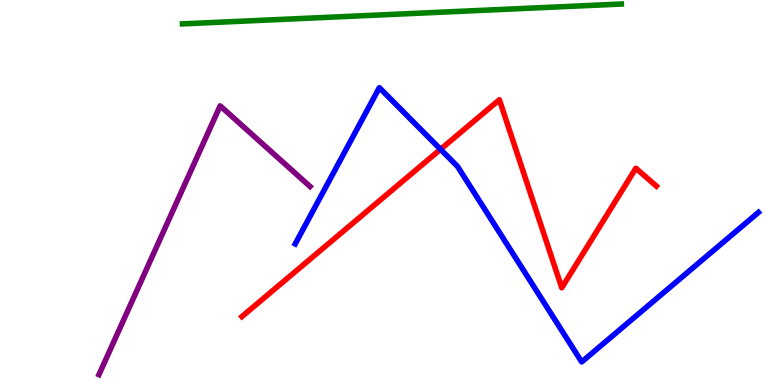[{'lines': ['blue', 'red'], 'intersections': [{'x': 5.68, 'y': 6.12}]}, {'lines': ['green', 'red'], 'intersections': []}, {'lines': ['purple', 'red'], 'intersections': []}, {'lines': ['blue', 'green'], 'intersections': []}, {'lines': ['blue', 'purple'], 'intersections': []}, {'lines': ['green', 'purple'], 'intersections': []}]